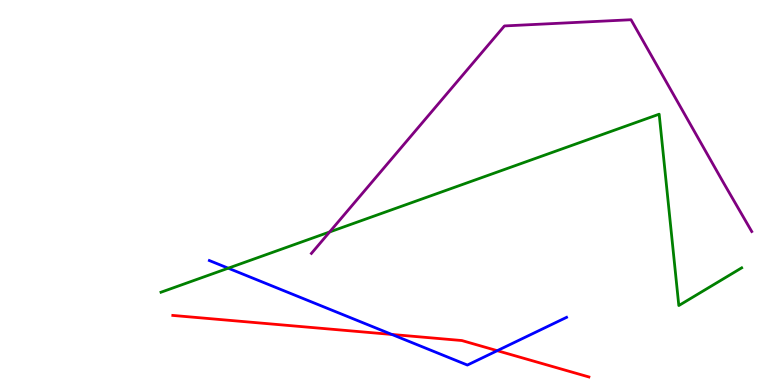[{'lines': ['blue', 'red'], 'intersections': [{'x': 5.06, 'y': 1.31}, {'x': 6.42, 'y': 0.891}]}, {'lines': ['green', 'red'], 'intersections': []}, {'lines': ['purple', 'red'], 'intersections': []}, {'lines': ['blue', 'green'], 'intersections': [{'x': 2.95, 'y': 3.03}]}, {'lines': ['blue', 'purple'], 'intersections': []}, {'lines': ['green', 'purple'], 'intersections': [{'x': 4.25, 'y': 3.97}]}]